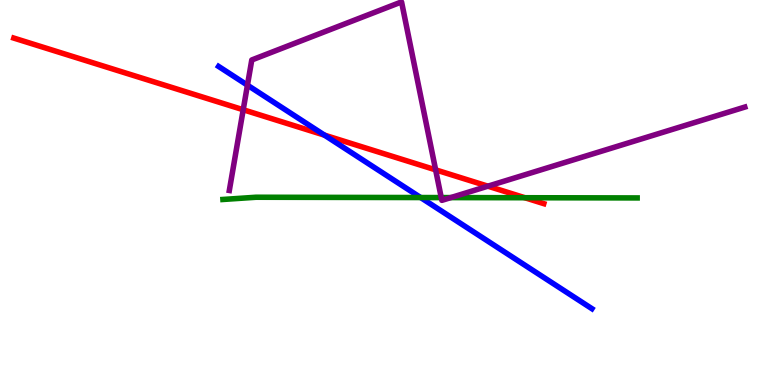[{'lines': ['blue', 'red'], 'intersections': [{'x': 4.19, 'y': 6.49}]}, {'lines': ['green', 'red'], 'intersections': [{'x': 6.77, 'y': 4.86}]}, {'lines': ['purple', 'red'], 'intersections': [{'x': 3.14, 'y': 7.15}, {'x': 5.62, 'y': 5.59}, {'x': 6.3, 'y': 5.16}]}, {'lines': ['blue', 'green'], 'intersections': [{'x': 5.43, 'y': 4.87}]}, {'lines': ['blue', 'purple'], 'intersections': [{'x': 3.19, 'y': 7.79}]}, {'lines': ['green', 'purple'], 'intersections': [{'x': 5.69, 'y': 4.87}, {'x': 5.82, 'y': 4.87}]}]